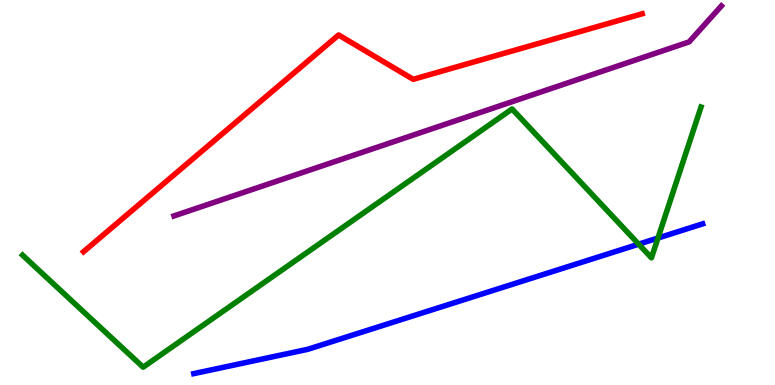[{'lines': ['blue', 'red'], 'intersections': []}, {'lines': ['green', 'red'], 'intersections': []}, {'lines': ['purple', 'red'], 'intersections': []}, {'lines': ['blue', 'green'], 'intersections': [{'x': 8.24, 'y': 3.66}, {'x': 8.49, 'y': 3.82}]}, {'lines': ['blue', 'purple'], 'intersections': []}, {'lines': ['green', 'purple'], 'intersections': []}]